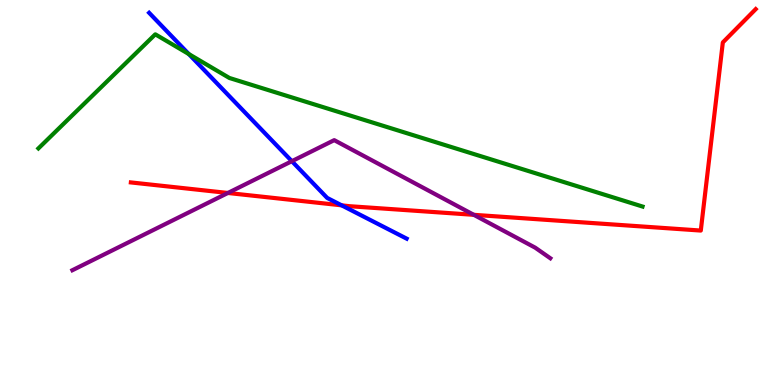[{'lines': ['blue', 'red'], 'intersections': [{'x': 4.41, 'y': 4.67}]}, {'lines': ['green', 'red'], 'intersections': []}, {'lines': ['purple', 'red'], 'intersections': [{'x': 2.94, 'y': 4.99}, {'x': 6.11, 'y': 4.42}]}, {'lines': ['blue', 'green'], 'intersections': [{'x': 2.44, 'y': 8.6}]}, {'lines': ['blue', 'purple'], 'intersections': [{'x': 3.77, 'y': 5.81}]}, {'lines': ['green', 'purple'], 'intersections': []}]